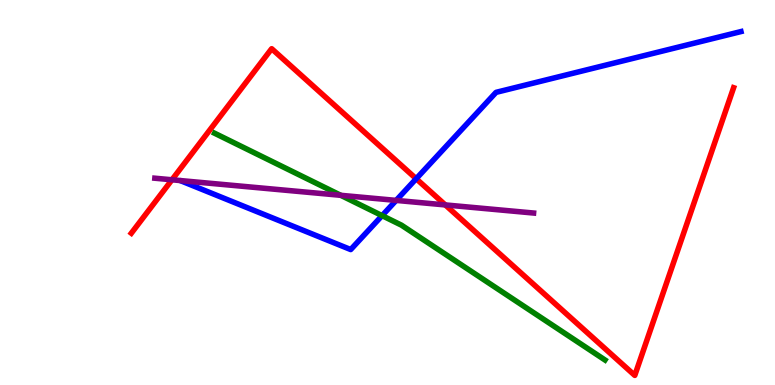[{'lines': ['blue', 'red'], 'intersections': [{'x': 5.37, 'y': 5.36}]}, {'lines': ['green', 'red'], 'intersections': []}, {'lines': ['purple', 'red'], 'intersections': [{'x': 2.22, 'y': 5.33}, {'x': 5.75, 'y': 4.68}]}, {'lines': ['blue', 'green'], 'intersections': [{'x': 4.93, 'y': 4.4}]}, {'lines': ['blue', 'purple'], 'intersections': [{'x': 5.11, 'y': 4.79}]}, {'lines': ['green', 'purple'], 'intersections': [{'x': 4.4, 'y': 4.93}]}]